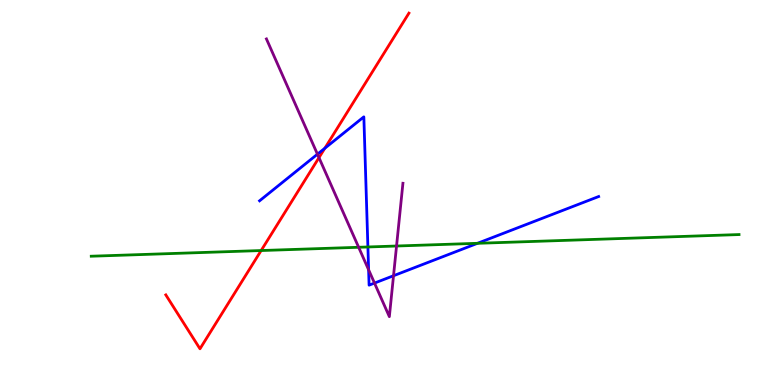[{'lines': ['blue', 'red'], 'intersections': [{'x': 4.19, 'y': 6.15}]}, {'lines': ['green', 'red'], 'intersections': [{'x': 3.37, 'y': 3.49}]}, {'lines': ['purple', 'red'], 'intersections': [{'x': 4.12, 'y': 5.91}]}, {'lines': ['blue', 'green'], 'intersections': [{'x': 4.75, 'y': 3.59}, {'x': 6.16, 'y': 3.68}]}, {'lines': ['blue', 'purple'], 'intersections': [{'x': 4.1, 'y': 5.99}, {'x': 4.76, 'y': 2.99}, {'x': 4.83, 'y': 2.65}, {'x': 5.08, 'y': 2.84}]}, {'lines': ['green', 'purple'], 'intersections': [{'x': 4.63, 'y': 3.58}, {'x': 5.12, 'y': 3.61}]}]